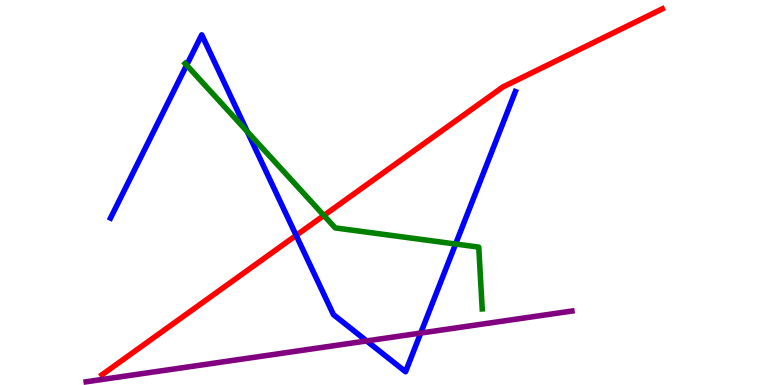[{'lines': ['blue', 'red'], 'intersections': [{'x': 3.82, 'y': 3.89}]}, {'lines': ['green', 'red'], 'intersections': [{'x': 4.18, 'y': 4.4}]}, {'lines': ['purple', 'red'], 'intersections': []}, {'lines': ['blue', 'green'], 'intersections': [{'x': 2.41, 'y': 8.31}, {'x': 3.19, 'y': 6.58}, {'x': 5.88, 'y': 3.66}]}, {'lines': ['blue', 'purple'], 'intersections': [{'x': 4.73, 'y': 1.14}, {'x': 5.43, 'y': 1.35}]}, {'lines': ['green', 'purple'], 'intersections': []}]